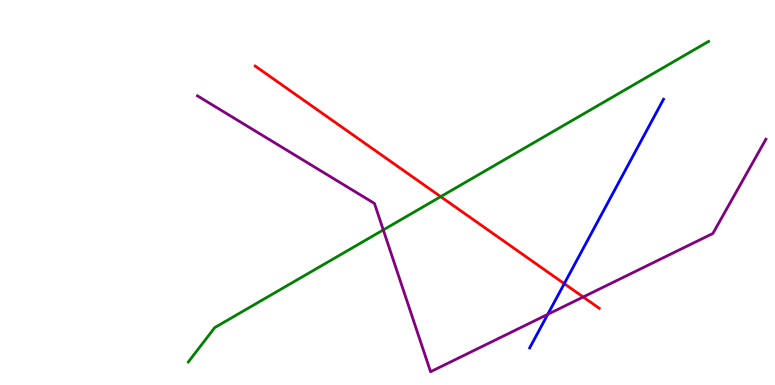[{'lines': ['blue', 'red'], 'intersections': [{'x': 7.28, 'y': 2.63}]}, {'lines': ['green', 'red'], 'intersections': [{'x': 5.69, 'y': 4.89}]}, {'lines': ['purple', 'red'], 'intersections': [{'x': 7.53, 'y': 2.29}]}, {'lines': ['blue', 'green'], 'intersections': []}, {'lines': ['blue', 'purple'], 'intersections': [{'x': 7.07, 'y': 1.84}]}, {'lines': ['green', 'purple'], 'intersections': [{'x': 4.95, 'y': 4.03}]}]